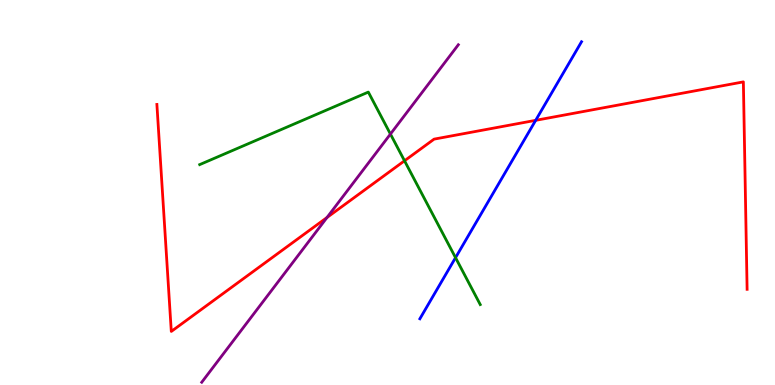[{'lines': ['blue', 'red'], 'intersections': [{'x': 6.91, 'y': 6.87}]}, {'lines': ['green', 'red'], 'intersections': [{'x': 5.22, 'y': 5.82}]}, {'lines': ['purple', 'red'], 'intersections': [{'x': 4.22, 'y': 4.35}]}, {'lines': ['blue', 'green'], 'intersections': [{'x': 5.88, 'y': 3.31}]}, {'lines': ['blue', 'purple'], 'intersections': []}, {'lines': ['green', 'purple'], 'intersections': [{'x': 5.04, 'y': 6.52}]}]